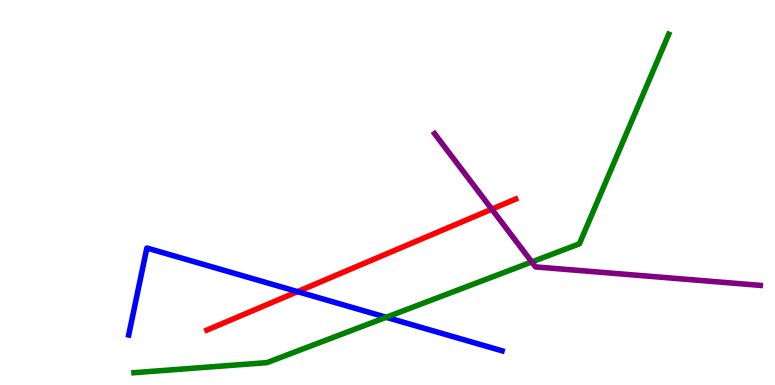[{'lines': ['blue', 'red'], 'intersections': [{'x': 3.84, 'y': 2.43}]}, {'lines': ['green', 'red'], 'intersections': []}, {'lines': ['purple', 'red'], 'intersections': [{'x': 6.35, 'y': 4.57}]}, {'lines': ['blue', 'green'], 'intersections': [{'x': 4.98, 'y': 1.76}]}, {'lines': ['blue', 'purple'], 'intersections': []}, {'lines': ['green', 'purple'], 'intersections': [{'x': 6.86, 'y': 3.2}]}]